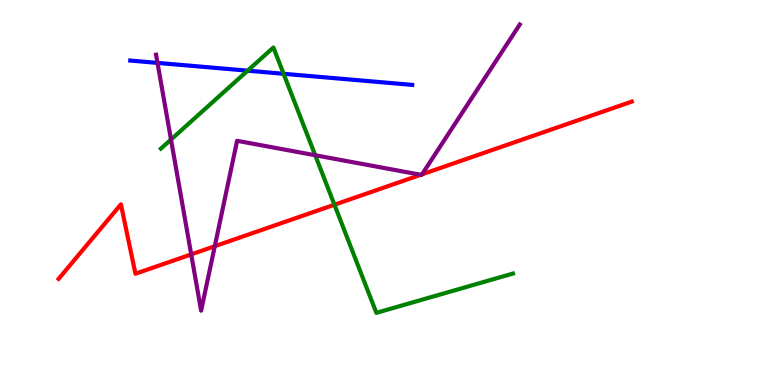[{'lines': ['blue', 'red'], 'intersections': []}, {'lines': ['green', 'red'], 'intersections': [{'x': 4.32, 'y': 4.68}]}, {'lines': ['purple', 'red'], 'intersections': [{'x': 2.47, 'y': 3.39}, {'x': 2.77, 'y': 3.6}, {'x': 5.43, 'y': 5.46}, {'x': 5.45, 'y': 5.47}]}, {'lines': ['blue', 'green'], 'intersections': [{'x': 3.2, 'y': 8.16}, {'x': 3.66, 'y': 8.08}]}, {'lines': ['blue', 'purple'], 'intersections': [{'x': 2.03, 'y': 8.37}]}, {'lines': ['green', 'purple'], 'intersections': [{'x': 2.21, 'y': 6.38}, {'x': 4.07, 'y': 5.97}]}]